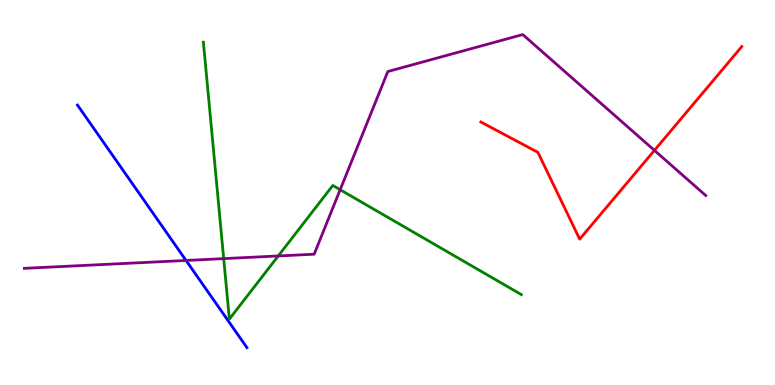[{'lines': ['blue', 'red'], 'intersections': []}, {'lines': ['green', 'red'], 'intersections': []}, {'lines': ['purple', 'red'], 'intersections': [{'x': 8.44, 'y': 6.09}]}, {'lines': ['blue', 'green'], 'intersections': []}, {'lines': ['blue', 'purple'], 'intersections': [{'x': 2.4, 'y': 3.23}]}, {'lines': ['green', 'purple'], 'intersections': [{'x': 2.89, 'y': 3.28}, {'x': 3.59, 'y': 3.35}, {'x': 4.39, 'y': 5.07}]}]